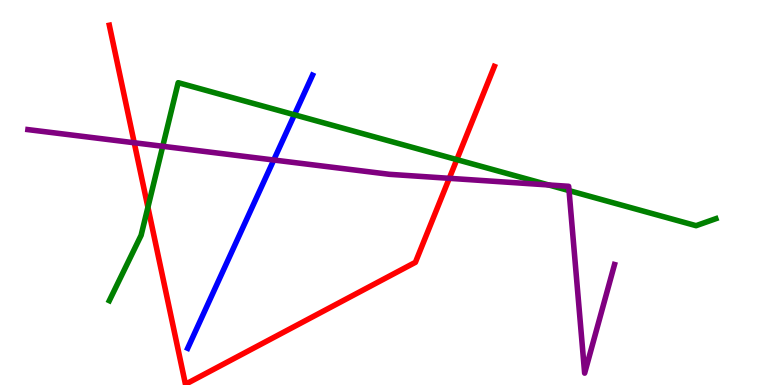[{'lines': ['blue', 'red'], 'intersections': []}, {'lines': ['green', 'red'], 'intersections': [{'x': 1.91, 'y': 4.62}, {'x': 5.89, 'y': 5.85}]}, {'lines': ['purple', 'red'], 'intersections': [{'x': 1.73, 'y': 6.29}, {'x': 5.8, 'y': 5.37}]}, {'lines': ['blue', 'green'], 'intersections': [{'x': 3.8, 'y': 7.02}]}, {'lines': ['blue', 'purple'], 'intersections': [{'x': 3.53, 'y': 5.84}]}, {'lines': ['green', 'purple'], 'intersections': [{'x': 2.1, 'y': 6.2}, {'x': 7.08, 'y': 5.2}, {'x': 7.34, 'y': 5.05}]}]